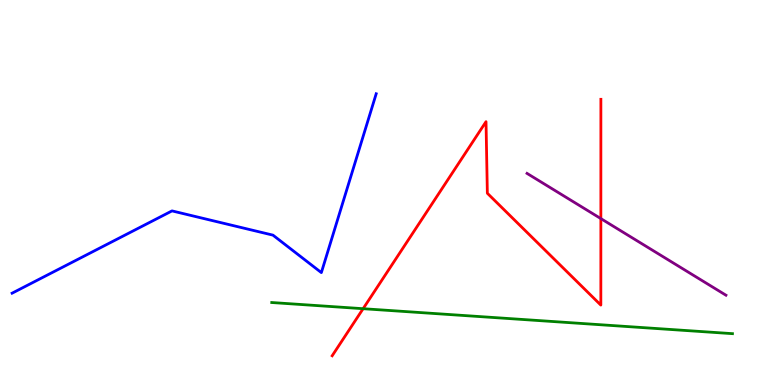[{'lines': ['blue', 'red'], 'intersections': []}, {'lines': ['green', 'red'], 'intersections': [{'x': 4.69, 'y': 1.98}]}, {'lines': ['purple', 'red'], 'intersections': [{'x': 7.75, 'y': 4.32}]}, {'lines': ['blue', 'green'], 'intersections': []}, {'lines': ['blue', 'purple'], 'intersections': []}, {'lines': ['green', 'purple'], 'intersections': []}]